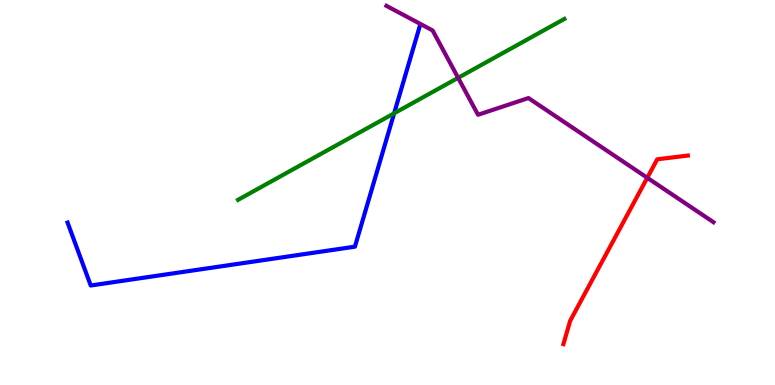[{'lines': ['blue', 'red'], 'intersections': []}, {'lines': ['green', 'red'], 'intersections': []}, {'lines': ['purple', 'red'], 'intersections': [{'x': 8.35, 'y': 5.38}]}, {'lines': ['blue', 'green'], 'intersections': [{'x': 5.09, 'y': 7.06}]}, {'lines': ['blue', 'purple'], 'intersections': []}, {'lines': ['green', 'purple'], 'intersections': [{'x': 5.91, 'y': 7.98}]}]